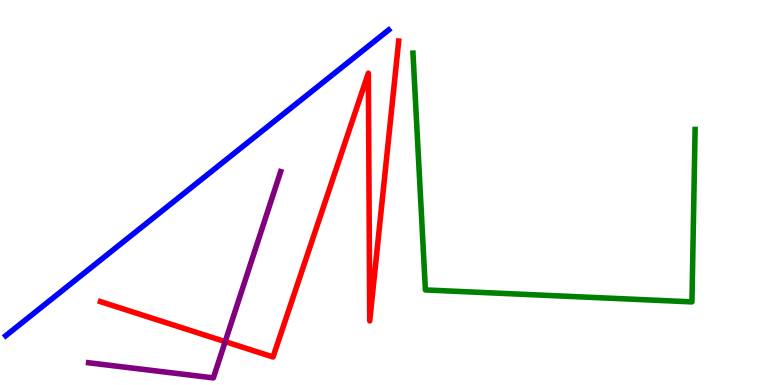[{'lines': ['blue', 'red'], 'intersections': []}, {'lines': ['green', 'red'], 'intersections': []}, {'lines': ['purple', 'red'], 'intersections': [{'x': 2.91, 'y': 1.13}]}, {'lines': ['blue', 'green'], 'intersections': []}, {'lines': ['blue', 'purple'], 'intersections': []}, {'lines': ['green', 'purple'], 'intersections': []}]